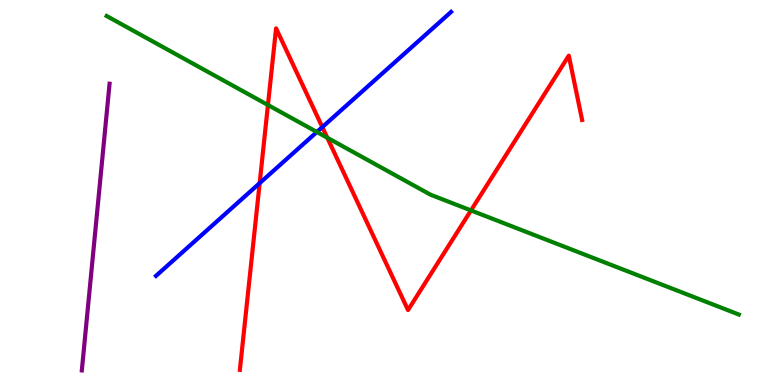[{'lines': ['blue', 'red'], 'intersections': [{'x': 3.35, 'y': 5.24}, {'x': 4.16, 'y': 6.7}]}, {'lines': ['green', 'red'], 'intersections': [{'x': 3.46, 'y': 7.27}, {'x': 4.22, 'y': 6.42}, {'x': 6.08, 'y': 4.53}]}, {'lines': ['purple', 'red'], 'intersections': []}, {'lines': ['blue', 'green'], 'intersections': [{'x': 4.09, 'y': 6.57}]}, {'lines': ['blue', 'purple'], 'intersections': []}, {'lines': ['green', 'purple'], 'intersections': []}]